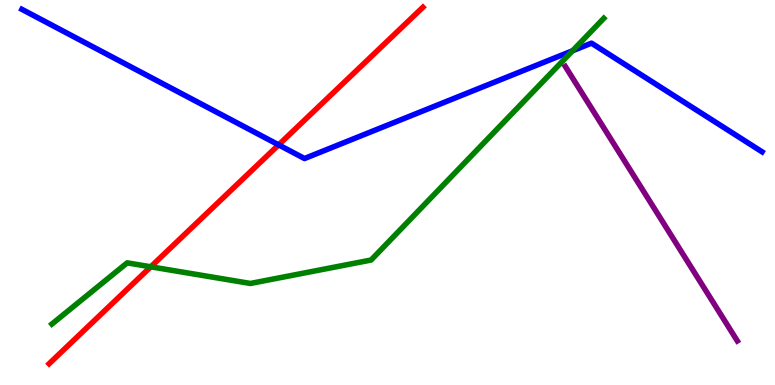[{'lines': ['blue', 'red'], 'intersections': [{'x': 3.6, 'y': 6.24}]}, {'lines': ['green', 'red'], 'intersections': [{'x': 1.95, 'y': 3.07}]}, {'lines': ['purple', 'red'], 'intersections': []}, {'lines': ['blue', 'green'], 'intersections': [{'x': 7.39, 'y': 8.68}]}, {'lines': ['blue', 'purple'], 'intersections': []}, {'lines': ['green', 'purple'], 'intersections': []}]